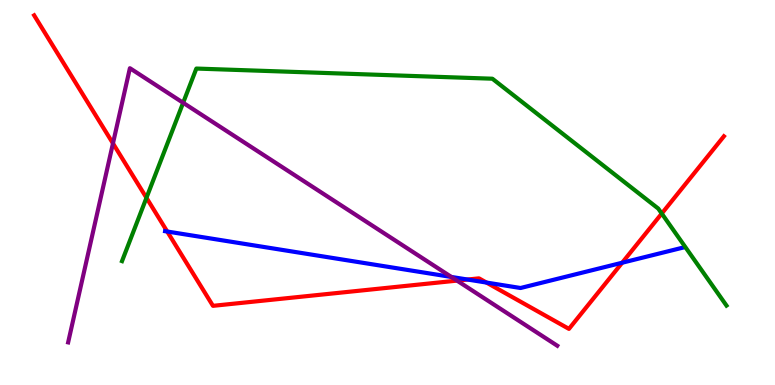[{'lines': ['blue', 'red'], 'intersections': [{'x': 2.16, 'y': 3.99}, {'x': 6.03, 'y': 2.74}, {'x': 6.28, 'y': 2.66}, {'x': 8.03, 'y': 3.18}]}, {'lines': ['green', 'red'], 'intersections': [{'x': 1.89, 'y': 4.86}, {'x': 8.54, 'y': 4.45}]}, {'lines': ['purple', 'red'], 'intersections': [{'x': 1.46, 'y': 6.28}, {'x': 5.9, 'y': 2.71}]}, {'lines': ['blue', 'green'], 'intersections': []}, {'lines': ['blue', 'purple'], 'intersections': [{'x': 5.82, 'y': 2.81}]}, {'lines': ['green', 'purple'], 'intersections': [{'x': 2.36, 'y': 7.33}]}]